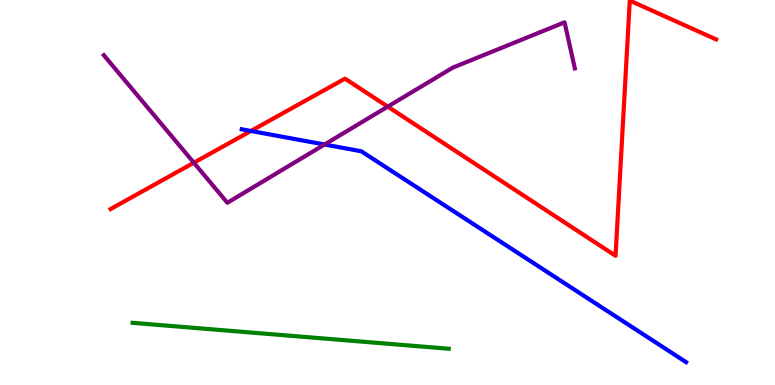[{'lines': ['blue', 'red'], 'intersections': [{'x': 3.24, 'y': 6.6}]}, {'lines': ['green', 'red'], 'intersections': []}, {'lines': ['purple', 'red'], 'intersections': [{'x': 2.5, 'y': 5.77}, {'x': 5.0, 'y': 7.23}]}, {'lines': ['blue', 'green'], 'intersections': []}, {'lines': ['blue', 'purple'], 'intersections': [{'x': 4.19, 'y': 6.25}]}, {'lines': ['green', 'purple'], 'intersections': []}]